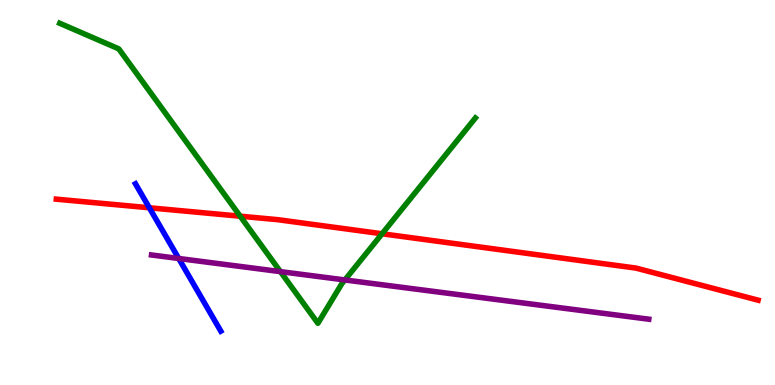[{'lines': ['blue', 'red'], 'intersections': [{'x': 1.93, 'y': 4.6}]}, {'lines': ['green', 'red'], 'intersections': [{'x': 3.1, 'y': 4.38}, {'x': 4.93, 'y': 3.93}]}, {'lines': ['purple', 'red'], 'intersections': []}, {'lines': ['blue', 'green'], 'intersections': []}, {'lines': ['blue', 'purple'], 'intersections': [{'x': 2.31, 'y': 3.29}]}, {'lines': ['green', 'purple'], 'intersections': [{'x': 3.62, 'y': 2.94}, {'x': 4.45, 'y': 2.73}]}]